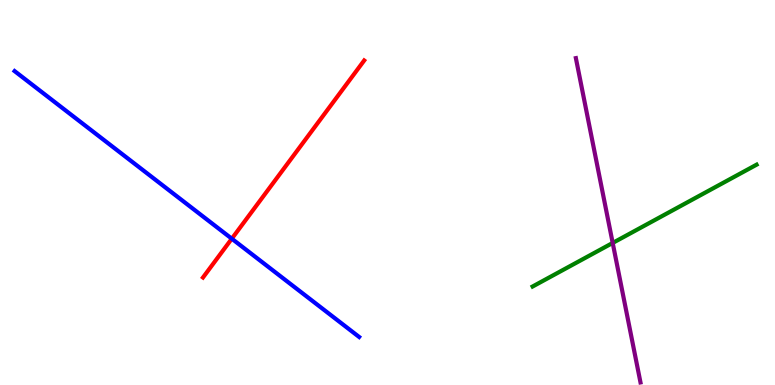[{'lines': ['blue', 'red'], 'intersections': [{'x': 2.99, 'y': 3.8}]}, {'lines': ['green', 'red'], 'intersections': []}, {'lines': ['purple', 'red'], 'intersections': []}, {'lines': ['blue', 'green'], 'intersections': []}, {'lines': ['blue', 'purple'], 'intersections': []}, {'lines': ['green', 'purple'], 'intersections': [{'x': 7.91, 'y': 3.69}]}]